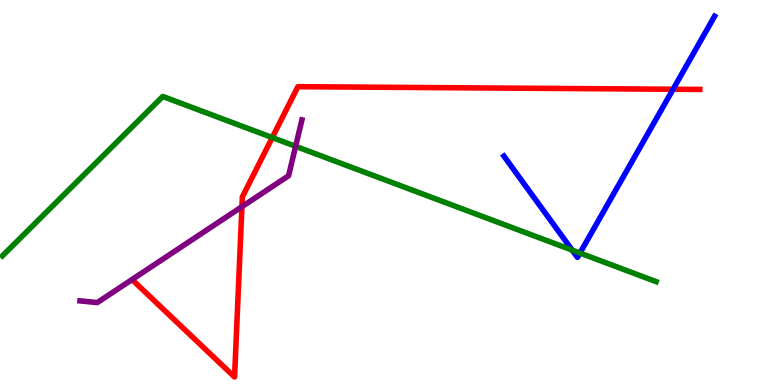[{'lines': ['blue', 'red'], 'intersections': [{'x': 8.68, 'y': 7.68}]}, {'lines': ['green', 'red'], 'intersections': [{'x': 3.51, 'y': 6.43}]}, {'lines': ['purple', 'red'], 'intersections': [{'x': 3.12, 'y': 4.63}]}, {'lines': ['blue', 'green'], 'intersections': [{'x': 7.38, 'y': 3.5}, {'x': 7.48, 'y': 3.43}]}, {'lines': ['blue', 'purple'], 'intersections': []}, {'lines': ['green', 'purple'], 'intersections': [{'x': 3.81, 'y': 6.2}]}]